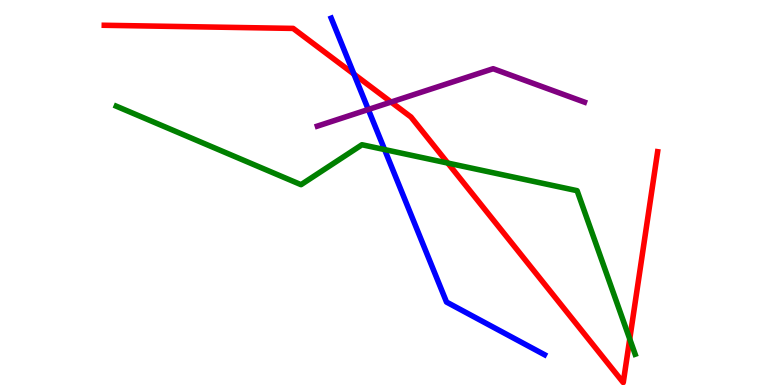[{'lines': ['blue', 'red'], 'intersections': [{'x': 4.57, 'y': 8.07}]}, {'lines': ['green', 'red'], 'intersections': [{'x': 5.78, 'y': 5.76}, {'x': 8.13, 'y': 1.19}]}, {'lines': ['purple', 'red'], 'intersections': [{'x': 5.05, 'y': 7.35}]}, {'lines': ['blue', 'green'], 'intersections': [{'x': 4.96, 'y': 6.12}]}, {'lines': ['blue', 'purple'], 'intersections': [{'x': 4.75, 'y': 7.16}]}, {'lines': ['green', 'purple'], 'intersections': []}]